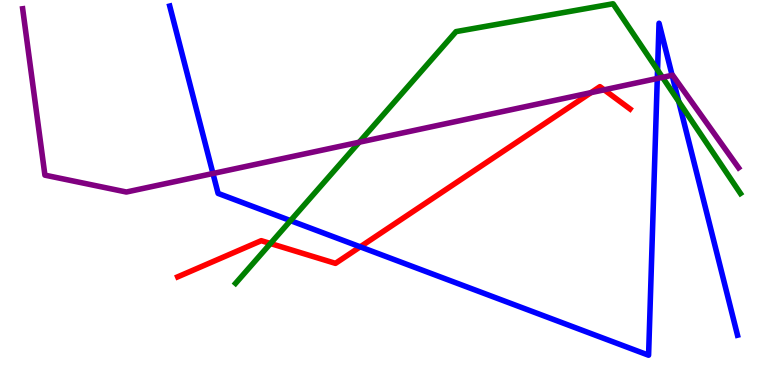[{'lines': ['blue', 'red'], 'intersections': [{'x': 4.65, 'y': 3.59}]}, {'lines': ['green', 'red'], 'intersections': [{'x': 3.49, 'y': 3.68}]}, {'lines': ['purple', 'red'], 'intersections': [{'x': 7.63, 'y': 7.59}, {'x': 7.8, 'y': 7.67}]}, {'lines': ['blue', 'green'], 'intersections': [{'x': 3.75, 'y': 4.27}, {'x': 8.48, 'y': 8.18}, {'x': 8.76, 'y': 7.36}]}, {'lines': ['blue', 'purple'], 'intersections': [{'x': 2.75, 'y': 5.49}, {'x': 8.48, 'y': 7.96}, {'x': 8.67, 'y': 8.04}]}, {'lines': ['green', 'purple'], 'intersections': [{'x': 4.63, 'y': 6.31}, {'x': 8.55, 'y': 7.99}]}]